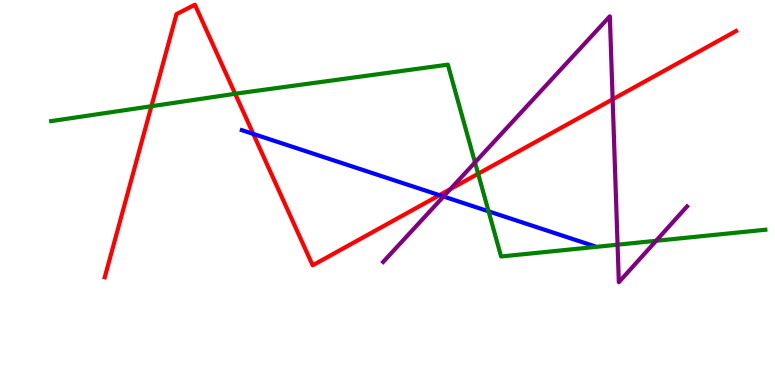[{'lines': ['blue', 'red'], 'intersections': [{'x': 3.27, 'y': 6.52}, {'x': 5.67, 'y': 4.93}]}, {'lines': ['green', 'red'], 'intersections': [{'x': 1.95, 'y': 7.24}, {'x': 3.03, 'y': 7.56}, {'x': 6.17, 'y': 5.49}]}, {'lines': ['purple', 'red'], 'intersections': [{'x': 5.81, 'y': 5.09}, {'x': 7.91, 'y': 7.42}]}, {'lines': ['blue', 'green'], 'intersections': [{'x': 6.3, 'y': 4.51}]}, {'lines': ['blue', 'purple'], 'intersections': [{'x': 5.72, 'y': 4.9}]}, {'lines': ['green', 'purple'], 'intersections': [{'x': 6.13, 'y': 5.78}, {'x': 7.97, 'y': 3.64}, {'x': 8.47, 'y': 3.75}]}]